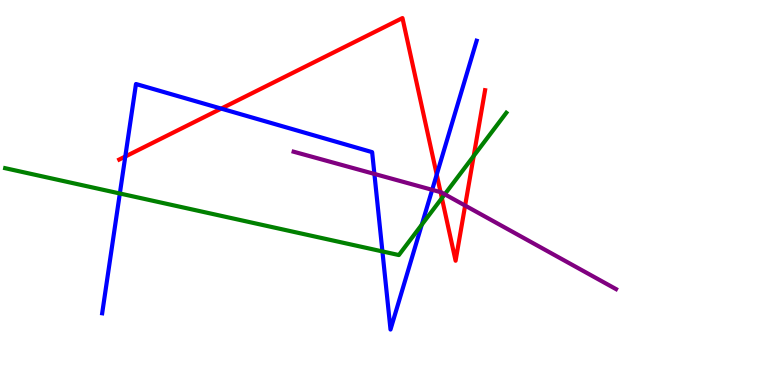[{'lines': ['blue', 'red'], 'intersections': [{'x': 1.62, 'y': 5.93}, {'x': 2.85, 'y': 7.18}, {'x': 5.64, 'y': 5.47}]}, {'lines': ['green', 'red'], 'intersections': [{'x': 5.7, 'y': 4.85}, {'x': 6.11, 'y': 5.95}]}, {'lines': ['purple', 'red'], 'intersections': [{'x': 5.68, 'y': 5.01}, {'x': 6.0, 'y': 4.66}]}, {'lines': ['blue', 'green'], 'intersections': [{'x': 1.55, 'y': 4.97}, {'x': 4.93, 'y': 3.47}, {'x': 5.44, 'y': 4.16}]}, {'lines': ['blue', 'purple'], 'intersections': [{'x': 4.83, 'y': 5.48}, {'x': 5.58, 'y': 5.07}]}, {'lines': ['green', 'purple'], 'intersections': [{'x': 5.74, 'y': 4.95}]}]